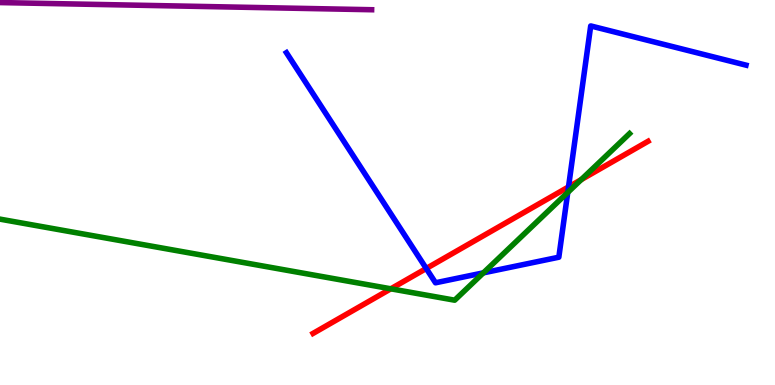[{'lines': ['blue', 'red'], 'intersections': [{'x': 5.5, 'y': 3.03}, {'x': 7.34, 'y': 5.15}]}, {'lines': ['green', 'red'], 'intersections': [{'x': 5.04, 'y': 2.5}, {'x': 7.5, 'y': 5.33}]}, {'lines': ['purple', 'red'], 'intersections': []}, {'lines': ['blue', 'green'], 'intersections': [{'x': 6.24, 'y': 2.91}, {'x': 7.33, 'y': 5.0}]}, {'lines': ['blue', 'purple'], 'intersections': []}, {'lines': ['green', 'purple'], 'intersections': []}]